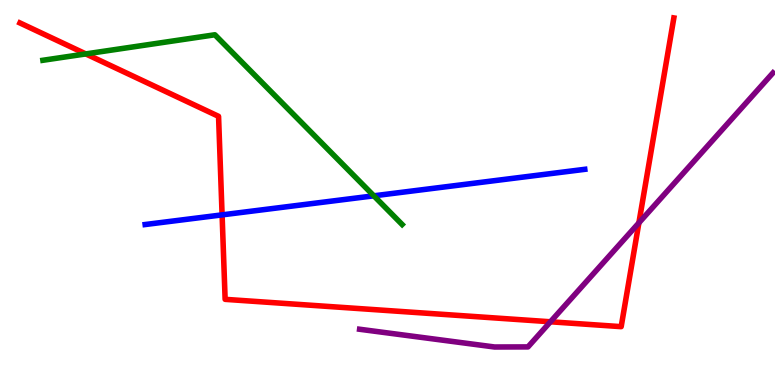[{'lines': ['blue', 'red'], 'intersections': [{'x': 2.87, 'y': 4.42}]}, {'lines': ['green', 'red'], 'intersections': [{'x': 1.11, 'y': 8.6}]}, {'lines': ['purple', 'red'], 'intersections': [{'x': 7.1, 'y': 1.64}, {'x': 8.24, 'y': 4.21}]}, {'lines': ['blue', 'green'], 'intersections': [{'x': 4.82, 'y': 4.91}]}, {'lines': ['blue', 'purple'], 'intersections': []}, {'lines': ['green', 'purple'], 'intersections': []}]